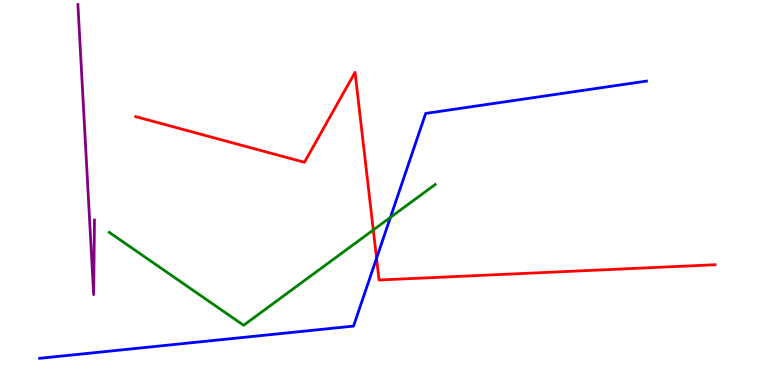[{'lines': ['blue', 'red'], 'intersections': [{'x': 4.86, 'y': 3.29}]}, {'lines': ['green', 'red'], 'intersections': [{'x': 4.82, 'y': 4.03}]}, {'lines': ['purple', 'red'], 'intersections': []}, {'lines': ['blue', 'green'], 'intersections': [{'x': 5.04, 'y': 4.35}]}, {'lines': ['blue', 'purple'], 'intersections': []}, {'lines': ['green', 'purple'], 'intersections': []}]